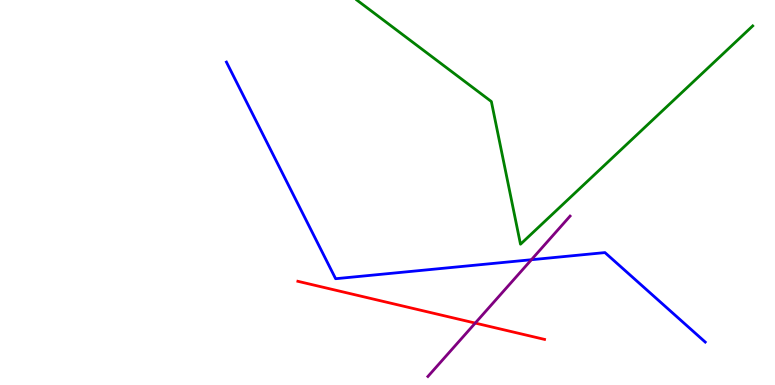[{'lines': ['blue', 'red'], 'intersections': []}, {'lines': ['green', 'red'], 'intersections': []}, {'lines': ['purple', 'red'], 'intersections': [{'x': 6.13, 'y': 1.61}]}, {'lines': ['blue', 'green'], 'intersections': []}, {'lines': ['blue', 'purple'], 'intersections': [{'x': 6.86, 'y': 3.25}]}, {'lines': ['green', 'purple'], 'intersections': []}]